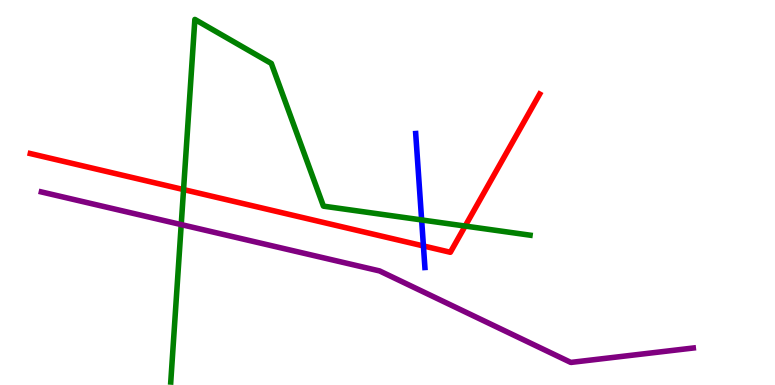[{'lines': ['blue', 'red'], 'intersections': [{'x': 5.46, 'y': 3.61}]}, {'lines': ['green', 'red'], 'intersections': [{'x': 2.37, 'y': 5.08}, {'x': 6.0, 'y': 4.13}]}, {'lines': ['purple', 'red'], 'intersections': []}, {'lines': ['blue', 'green'], 'intersections': [{'x': 5.44, 'y': 4.29}]}, {'lines': ['blue', 'purple'], 'intersections': []}, {'lines': ['green', 'purple'], 'intersections': [{'x': 2.34, 'y': 4.17}]}]